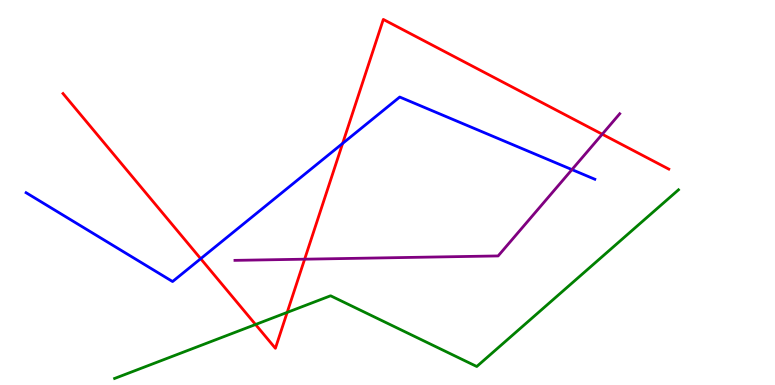[{'lines': ['blue', 'red'], 'intersections': [{'x': 2.59, 'y': 3.28}, {'x': 4.42, 'y': 6.28}]}, {'lines': ['green', 'red'], 'intersections': [{'x': 3.3, 'y': 1.57}, {'x': 3.71, 'y': 1.89}]}, {'lines': ['purple', 'red'], 'intersections': [{'x': 3.93, 'y': 3.27}, {'x': 7.77, 'y': 6.51}]}, {'lines': ['blue', 'green'], 'intersections': []}, {'lines': ['blue', 'purple'], 'intersections': [{'x': 7.38, 'y': 5.59}]}, {'lines': ['green', 'purple'], 'intersections': []}]